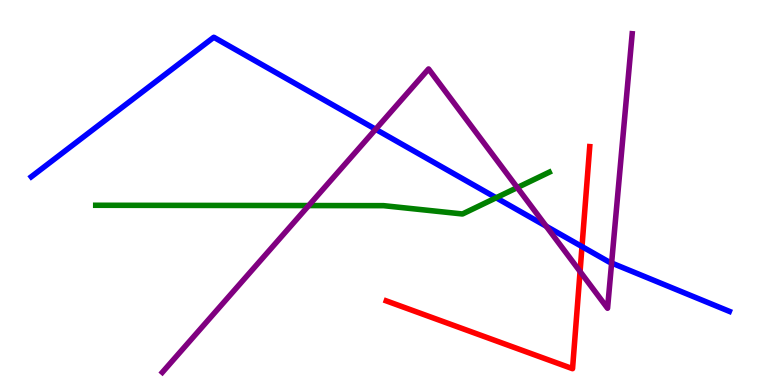[{'lines': ['blue', 'red'], 'intersections': [{'x': 7.51, 'y': 3.6}]}, {'lines': ['green', 'red'], 'intersections': []}, {'lines': ['purple', 'red'], 'intersections': [{'x': 7.48, 'y': 2.95}]}, {'lines': ['blue', 'green'], 'intersections': [{'x': 6.4, 'y': 4.86}]}, {'lines': ['blue', 'purple'], 'intersections': [{'x': 4.85, 'y': 6.64}, {'x': 7.05, 'y': 4.12}, {'x': 7.89, 'y': 3.17}]}, {'lines': ['green', 'purple'], 'intersections': [{'x': 3.98, 'y': 4.66}, {'x': 6.67, 'y': 5.13}]}]